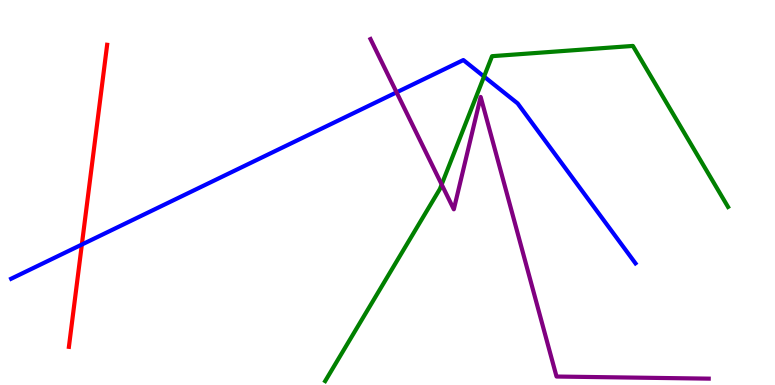[{'lines': ['blue', 'red'], 'intersections': [{'x': 1.06, 'y': 3.65}]}, {'lines': ['green', 'red'], 'intersections': []}, {'lines': ['purple', 'red'], 'intersections': []}, {'lines': ['blue', 'green'], 'intersections': [{'x': 6.25, 'y': 8.01}]}, {'lines': ['blue', 'purple'], 'intersections': [{'x': 5.12, 'y': 7.6}]}, {'lines': ['green', 'purple'], 'intersections': [{'x': 5.7, 'y': 5.21}]}]